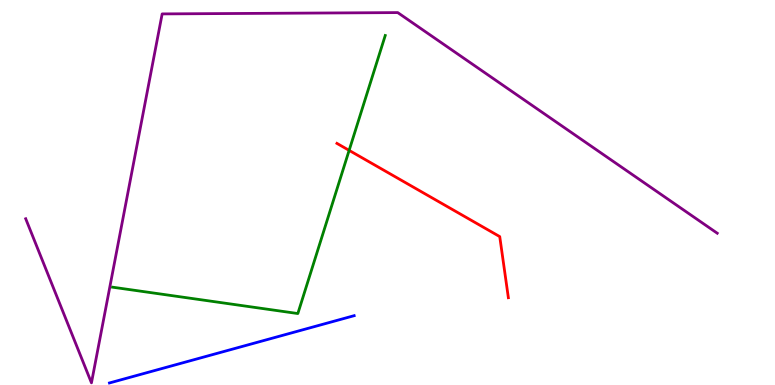[{'lines': ['blue', 'red'], 'intersections': []}, {'lines': ['green', 'red'], 'intersections': [{'x': 4.5, 'y': 6.09}]}, {'lines': ['purple', 'red'], 'intersections': []}, {'lines': ['blue', 'green'], 'intersections': []}, {'lines': ['blue', 'purple'], 'intersections': []}, {'lines': ['green', 'purple'], 'intersections': []}]